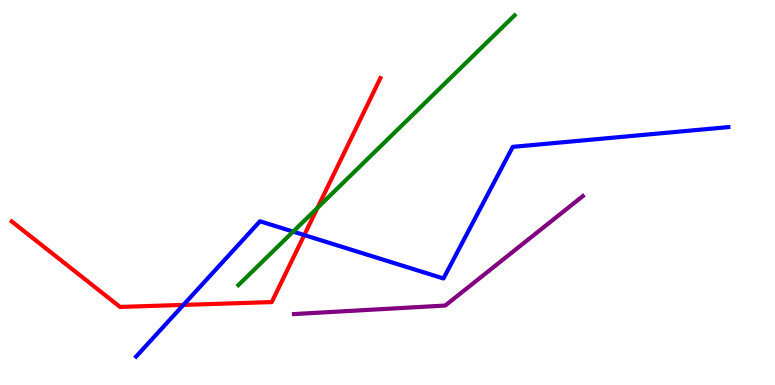[{'lines': ['blue', 'red'], 'intersections': [{'x': 2.37, 'y': 2.08}, {'x': 3.93, 'y': 3.89}]}, {'lines': ['green', 'red'], 'intersections': [{'x': 4.1, 'y': 4.6}]}, {'lines': ['purple', 'red'], 'intersections': []}, {'lines': ['blue', 'green'], 'intersections': [{'x': 3.78, 'y': 3.98}]}, {'lines': ['blue', 'purple'], 'intersections': []}, {'lines': ['green', 'purple'], 'intersections': []}]